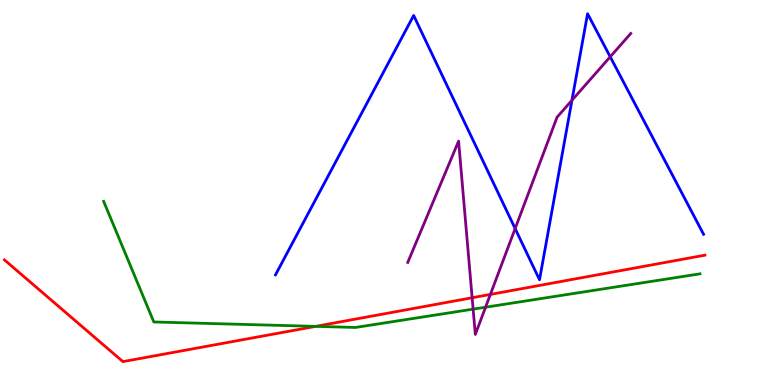[{'lines': ['blue', 'red'], 'intersections': []}, {'lines': ['green', 'red'], 'intersections': [{'x': 4.07, 'y': 1.52}]}, {'lines': ['purple', 'red'], 'intersections': [{'x': 6.09, 'y': 2.27}, {'x': 6.33, 'y': 2.35}]}, {'lines': ['blue', 'green'], 'intersections': []}, {'lines': ['blue', 'purple'], 'intersections': [{'x': 6.65, 'y': 4.06}, {'x': 7.38, 'y': 7.39}, {'x': 7.87, 'y': 8.52}]}, {'lines': ['green', 'purple'], 'intersections': [{'x': 6.1, 'y': 1.97}, {'x': 6.27, 'y': 2.02}]}]